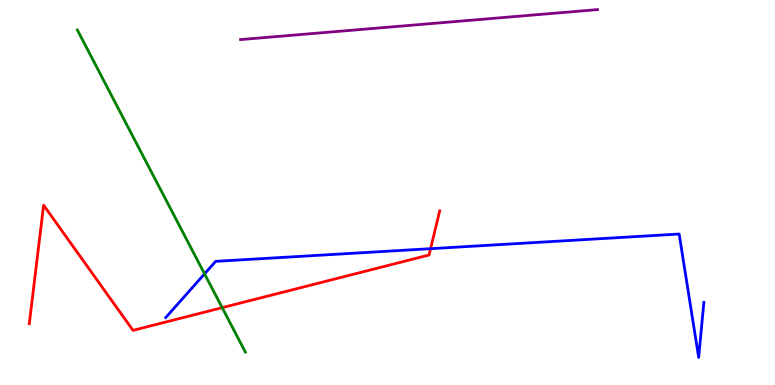[{'lines': ['blue', 'red'], 'intersections': [{'x': 5.56, 'y': 3.54}]}, {'lines': ['green', 'red'], 'intersections': [{'x': 2.87, 'y': 2.01}]}, {'lines': ['purple', 'red'], 'intersections': []}, {'lines': ['blue', 'green'], 'intersections': [{'x': 2.64, 'y': 2.89}]}, {'lines': ['blue', 'purple'], 'intersections': []}, {'lines': ['green', 'purple'], 'intersections': []}]